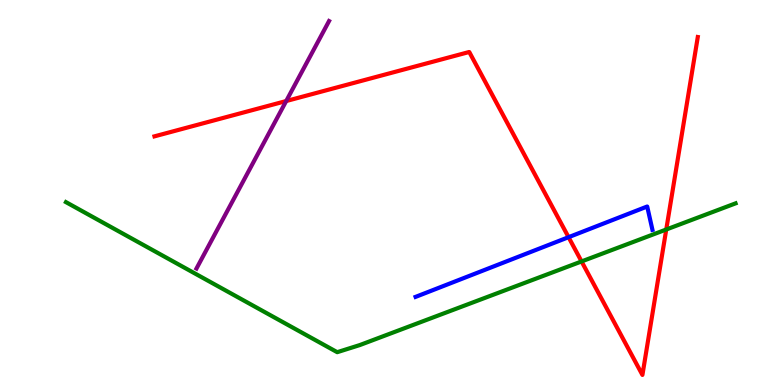[{'lines': ['blue', 'red'], 'intersections': [{'x': 7.34, 'y': 3.84}]}, {'lines': ['green', 'red'], 'intersections': [{'x': 7.5, 'y': 3.21}, {'x': 8.6, 'y': 4.04}]}, {'lines': ['purple', 'red'], 'intersections': [{'x': 3.69, 'y': 7.38}]}, {'lines': ['blue', 'green'], 'intersections': []}, {'lines': ['blue', 'purple'], 'intersections': []}, {'lines': ['green', 'purple'], 'intersections': []}]